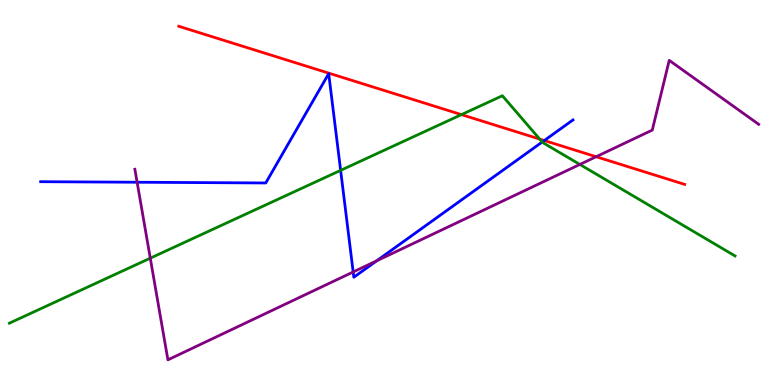[{'lines': ['blue', 'red'], 'intersections': [{'x': 7.02, 'y': 6.35}]}, {'lines': ['green', 'red'], 'intersections': [{'x': 5.95, 'y': 7.02}, {'x': 6.96, 'y': 6.39}]}, {'lines': ['purple', 'red'], 'intersections': [{'x': 7.69, 'y': 5.93}]}, {'lines': ['blue', 'green'], 'intersections': [{'x': 4.4, 'y': 5.58}, {'x': 7.0, 'y': 6.31}]}, {'lines': ['blue', 'purple'], 'intersections': [{'x': 1.77, 'y': 5.27}, {'x': 4.56, 'y': 2.94}, {'x': 4.86, 'y': 3.23}]}, {'lines': ['green', 'purple'], 'intersections': [{'x': 1.94, 'y': 3.29}, {'x': 7.48, 'y': 5.73}]}]